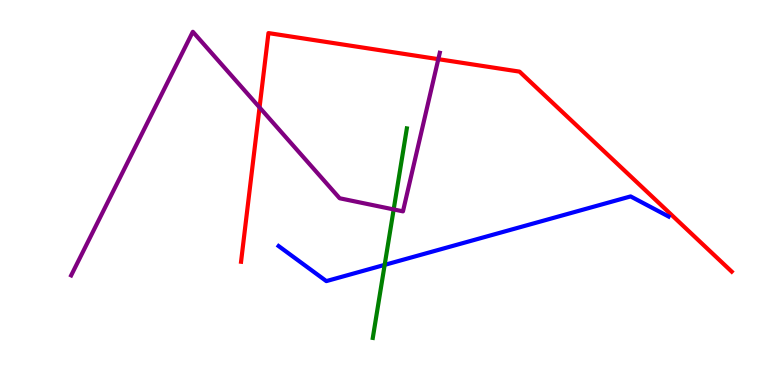[{'lines': ['blue', 'red'], 'intersections': []}, {'lines': ['green', 'red'], 'intersections': []}, {'lines': ['purple', 'red'], 'intersections': [{'x': 3.35, 'y': 7.21}, {'x': 5.66, 'y': 8.46}]}, {'lines': ['blue', 'green'], 'intersections': [{'x': 4.96, 'y': 3.12}]}, {'lines': ['blue', 'purple'], 'intersections': []}, {'lines': ['green', 'purple'], 'intersections': [{'x': 5.08, 'y': 4.56}]}]